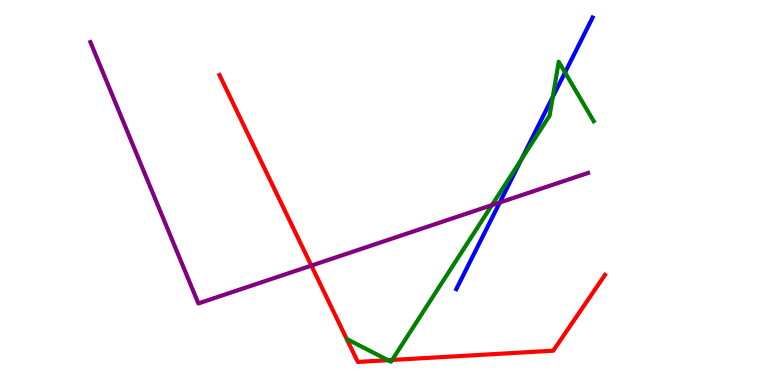[{'lines': ['blue', 'red'], 'intersections': []}, {'lines': ['green', 'red'], 'intersections': [{'x': 5.01, 'y': 0.645}, {'x': 5.06, 'y': 0.651}]}, {'lines': ['purple', 'red'], 'intersections': [{'x': 4.02, 'y': 3.1}]}, {'lines': ['blue', 'green'], 'intersections': [{'x': 6.73, 'y': 5.86}, {'x': 7.13, 'y': 7.48}, {'x': 7.29, 'y': 8.12}]}, {'lines': ['blue', 'purple'], 'intersections': [{'x': 6.45, 'y': 4.74}]}, {'lines': ['green', 'purple'], 'intersections': [{'x': 6.35, 'y': 4.67}]}]